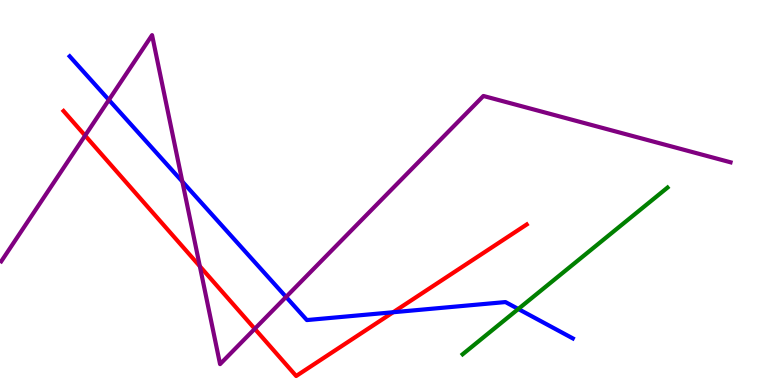[{'lines': ['blue', 'red'], 'intersections': [{'x': 5.07, 'y': 1.89}]}, {'lines': ['green', 'red'], 'intersections': []}, {'lines': ['purple', 'red'], 'intersections': [{'x': 1.1, 'y': 6.48}, {'x': 2.58, 'y': 3.08}, {'x': 3.29, 'y': 1.46}]}, {'lines': ['blue', 'green'], 'intersections': [{'x': 6.69, 'y': 1.97}]}, {'lines': ['blue', 'purple'], 'intersections': [{'x': 1.4, 'y': 7.41}, {'x': 2.35, 'y': 5.28}, {'x': 3.69, 'y': 2.29}]}, {'lines': ['green', 'purple'], 'intersections': []}]